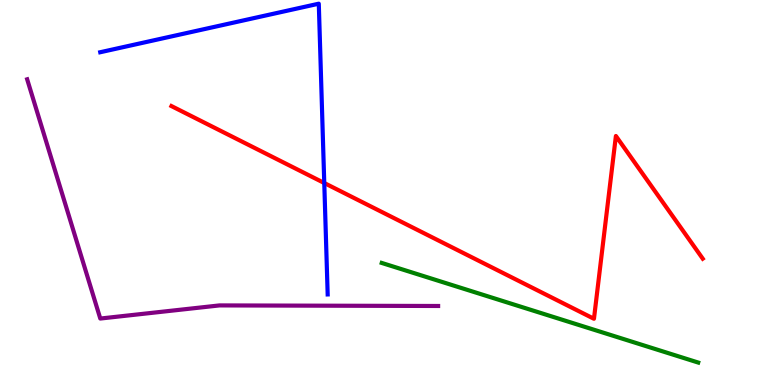[{'lines': ['blue', 'red'], 'intersections': [{'x': 4.18, 'y': 5.25}]}, {'lines': ['green', 'red'], 'intersections': []}, {'lines': ['purple', 'red'], 'intersections': []}, {'lines': ['blue', 'green'], 'intersections': []}, {'lines': ['blue', 'purple'], 'intersections': []}, {'lines': ['green', 'purple'], 'intersections': []}]